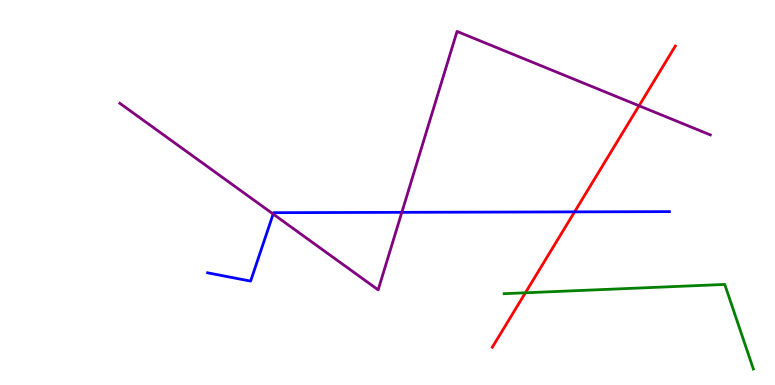[{'lines': ['blue', 'red'], 'intersections': [{'x': 7.41, 'y': 4.5}]}, {'lines': ['green', 'red'], 'intersections': [{'x': 6.78, 'y': 2.4}]}, {'lines': ['purple', 'red'], 'intersections': [{'x': 8.25, 'y': 7.25}]}, {'lines': ['blue', 'green'], 'intersections': []}, {'lines': ['blue', 'purple'], 'intersections': [{'x': 3.52, 'y': 4.44}, {'x': 5.18, 'y': 4.48}]}, {'lines': ['green', 'purple'], 'intersections': []}]